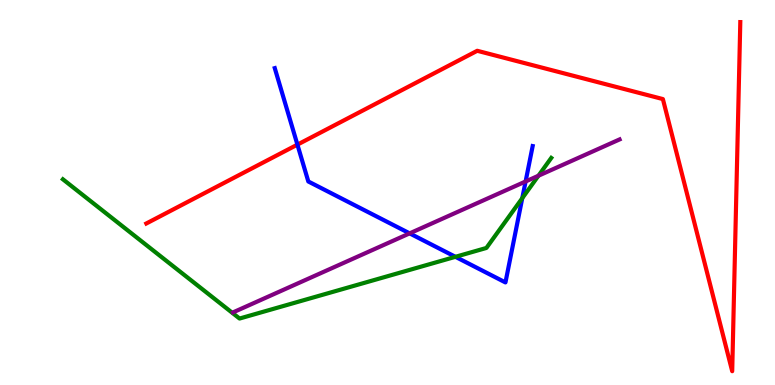[{'lines': ['blue', 'red'], 'intersections': [{'x': 3.84, 'y': 6.24}]}, {'lines': ['green', 'red'], 'intersections': []}, {'lines': ['purple', 'red'], 'intersections': []}, {'lines': ['blue', 'green'], 'intersections': [{'x': 5.88, 'y': 3.33}, {'x': 6.74, 'y': 4.85}]}, {'lines': ['blue', 'purple'], 'intersections': [{'x': 5.29, 'y': 3.94}, {'x': 6.78, 'y': 5.29}]}, {'lines': ['green', 'purple'], 'intersections': [{'x': 6.95, 'y': 5.44}]}]